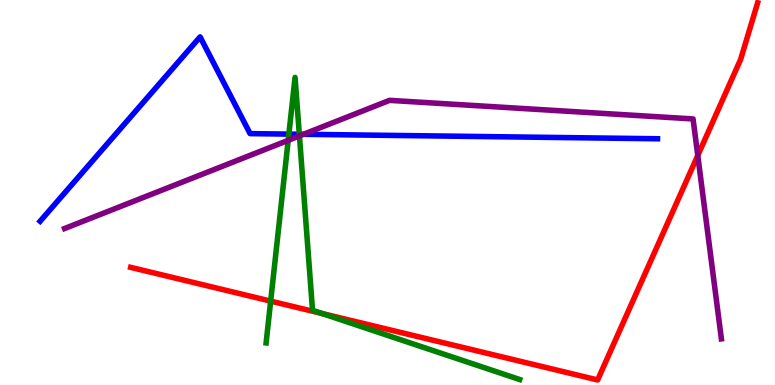[{'lines': ['blue', 'red'], 'intersections': []}, {'lines': ['green', 'red'], 'intersections': [{'x': 3.49, 'y': 2.18}, {'x': 4.16, 'y': 1.86}]}, {'lines': ['purple', 'red'], 'intersections': [{'x': 9.0, 'y': 5.96}]}, {'lines': ['blue', 'green'], 'intersections': [{'x': 3.73, 'y': 6.52}, {'x': 3.86, 'y': 6.51}]}, {'lines': ['blue', 'purple'], 'intersections': [{'x': 3.92, 'y': 6.51}]}, {'lines': ['green', 'purple'], 'intersections': [{'x': 3.72, 'y': 6.36}, {'x': 3.86, 'y': 6.47}]}]